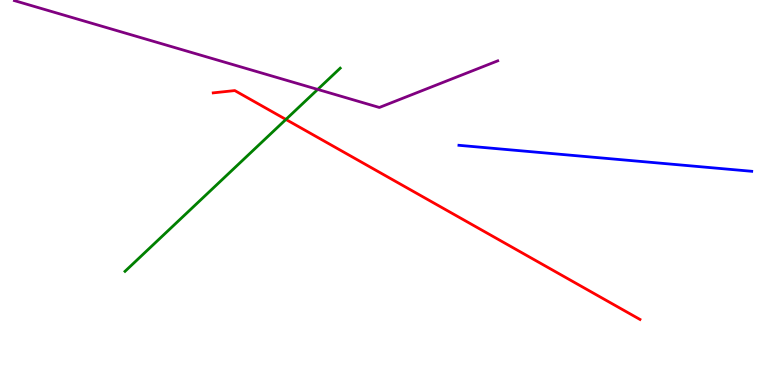[{'lines': ['blue', 'red'], 'intersections': []}, {'lines': ['green', 'red'], 'intersections': [{'x': 3.69, 'y': 6.9}]}, {'lines': ['purple', 'red'], 'intersections': []}, {'lines': ['blue', 'green'], 'intersections': []}, {'lines': ['blue', 'purple'], 'intersections': []}, {'lines': ['green', 'purple'], 'intersections': [{'x': 4.1, 'y': 7.68}]}]